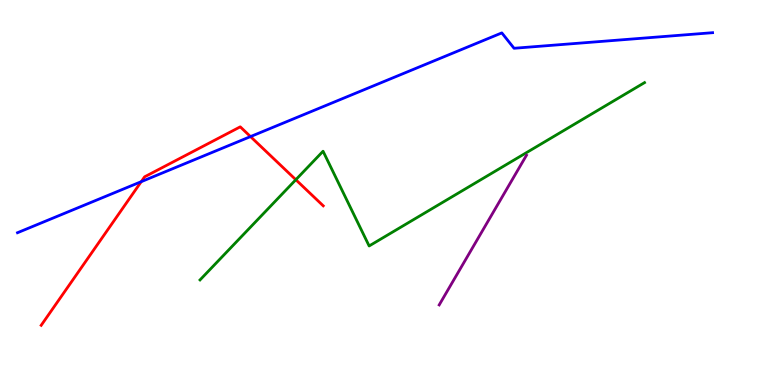[{'lines': ['blue', 'red'], 'intersections': [{'x': 1.82, 'y': 5.28}, {'x': 3.23, 'y': 6.45}]}, {'lines': ['green', 'red'], 'intersections': [{'x': 3.82, 'y': 5.33}]}, {'lines': ['purple', 'red'], 'intersections': []}, {'lines': ['blue', 'green'], 'intersections': []}, {'lines': ['blue', 'purple'], 'intersections': []}, {'lines': ['green', 'purple'], 'intersections': []}]